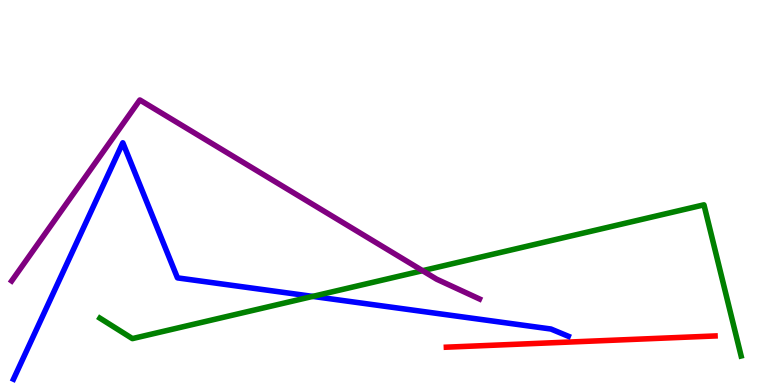[{'lines': ['blue', 'red'], 'intersections': []}, {'lines': ['green', 'red'], 'intersections': []}, {'lines': ['purple', 'red'], 'intersections': []}, {'lines': ['blue', 'green'], 'intersections': [{'x': 4.04, 'y': 2.3}]}, {'lines': ['blue', 'purple'], 'intersections': []}, {'lines': ['green', 'purple'], 'intersections': [{'x': 5.45, 'y': 2.97}]}]